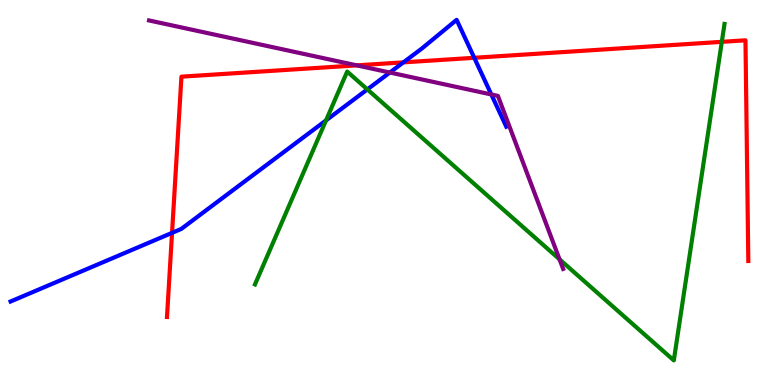[{'lines': ['blue', 'red'], 'intersections': [{'x': 2.22, 'y': 3.95}, {'x': 5.21, 'y': 8.38}, {'x': 6.12, 'y': 8.5}]}, {'lines': ['green', 'red'], 'intersections': [{'x': 9.31, 'y': 8.91}]}, {'lines': ['purple', 'red'], 'intersections': [{'x': 4.6, 'y': 8.3}]}, {'lines': ['blue', 'green'], 'intersections': [{'x': 4.21, 'y': 6.87}, {'x': 4.74, 'y': 7.68}]}, {'lines': ['blue', 'purple'], 'intersections': [{'x': 5.03, 'y': 8.12}, {'x': 6.34, 'y': 7.55}]}, {'lines': ['green', 'purple'], 'intersections': [{'x': 7.22, 'y': 3.26}]}]